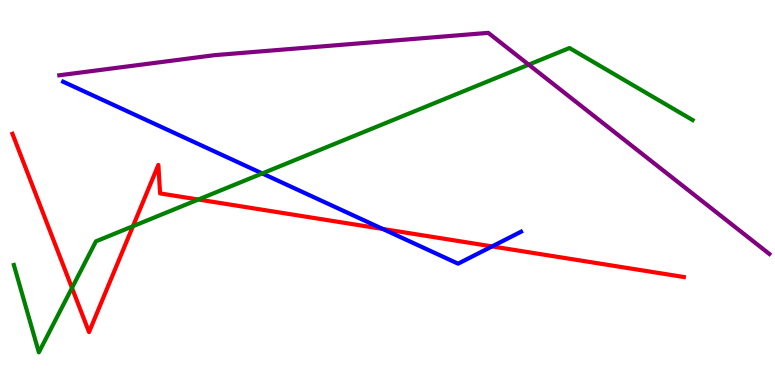[{'lines': ['blue', 'red'], 'intersections': [{'x': 4.94, 'y': 4.05}, {'x': 6.35, 'y': 3.6}]}, {'lines': ['green', 'red'], 'intersections': [{'x': 0.929, 'y': 2.52}, {'x': 1.72, 'y': 4.12}, {'x': 2.56, 'y': 4.82}]}, {'lines': ['purple', 'red'], 'intersections': []}, {'lines': ['blue', 'green'], 'intersections': [{'x': 3.38, 'y': 5.5}]}, {'lines': ['blue', 'purple'], 'intersections': []}, {'lines': ['green', 'purple'], 'intersections': [{'x': 6.82, 'y': 8.32}]}]